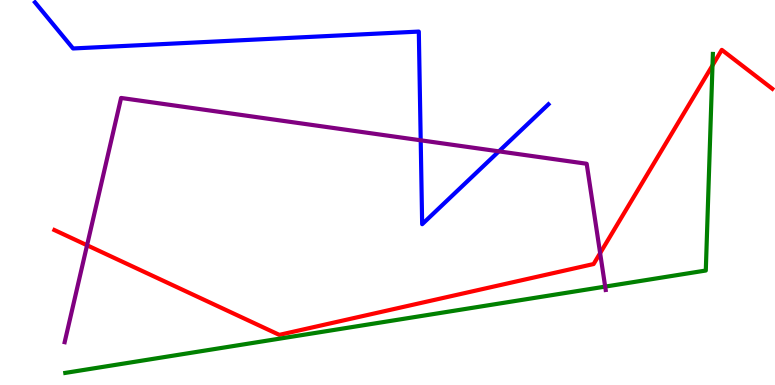[{'lines': ['blue', 'red'], 'intersections': []}, {'lines': ['green', 'red'], 'intersections': [{'x': 9.19, 'y': 8.3}]}, {'lines': ['purple', 'red'], 'intersections': [{'x': 1.12, 'y': 3.63}, {'x': 7.74, 'y': 3.43}]}, {'lines': ['blue', 'green'], 'intersections': []}, {'lines': ['blue', 'purple'], 'intersections': [{'x': 5.43, 'y': 6.36}, {'x': 6.44, 'y': 6.07}]}, {'lines': ['green', 'purple'], 'intersections': [{'x': 7.81, 'y': 2.56}]}]